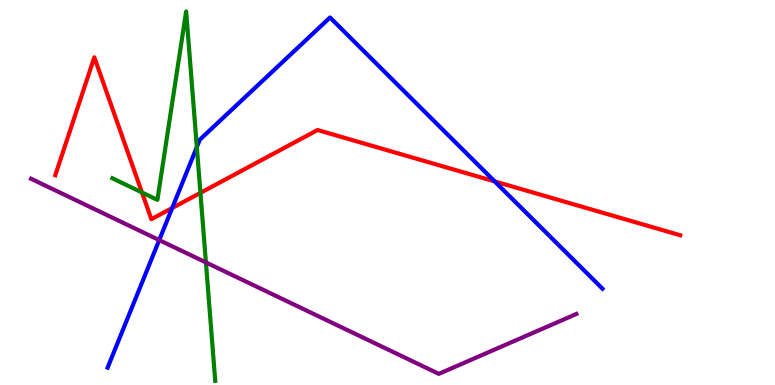[{'lines': ['blue', 'red'], 'intersections': [{'x': 2.22, 'y': 4.6}, {'x': 6.38, 'y': 5.29}]}, {'lines': ['green', 'red'], 'intersections': [{'x': 1.83, 'y': 5.0}, {'x': 2.59, 'y': 4.99}]}, {'lines': ['purple', 'red'], 'intersections': []}, {'lines': ['blue', 'green'], 'intersections': [{'x': 2.54, 'y': 6.18}]}, {'lines': ['blue', 'purple'], 'intersections': [{'x': 2.05, 'y': 3.76}]}, {'lines': ['green', 'purple'], 'intersections': [{'x': 2.66, 'y': 3.18}]}]